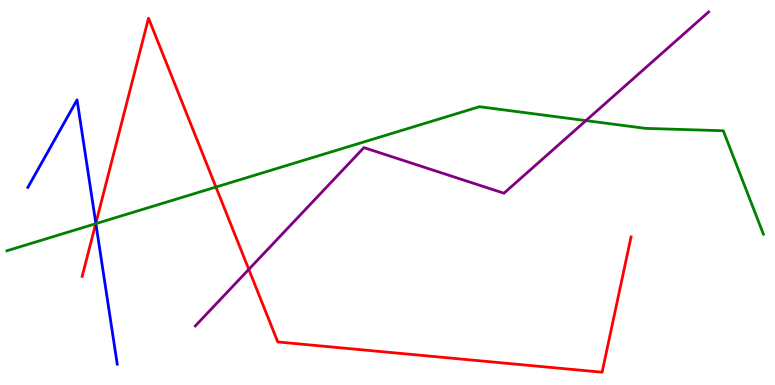[{'lines': ['blue', 'red'], 'intersections': [{'x': 1.24, 'y': 4.2}]}, {'lines': ['green', 'red'], 'intersections': [{'x': 1.24, 'y': 4.19}, {'x': 2.79, 'y': 5.14}]}, {'lines': ['purple', 'red'], 'intersections': [{'x': 3.21, 'y': 3.0}]}, {'lines': ['blue', 'green'], 'intersections': [{'x': 1.24, 'y': 4.19}]}, {'lines': ['blue', 'purple'], 'intersections': []}, {'lines': ['green', 'purple'], 'intersections': [{'x': 7.56, 'y': 6.87}]}]